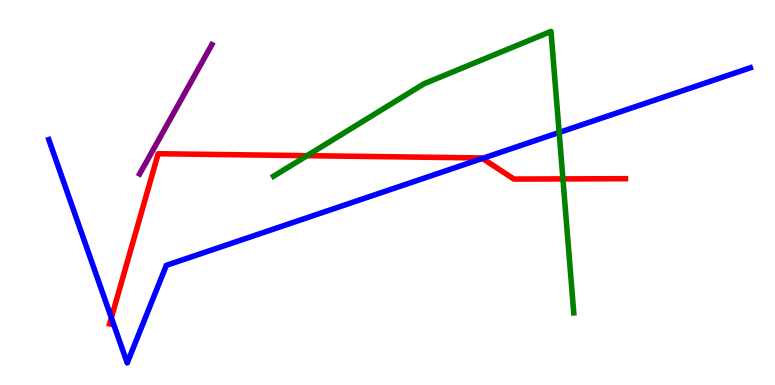[{'lines': ['blue', 'red'], 'intersections': [{'x': 1.44, 'y': 1.75}, {'x': 6.23, 'y': 5.89}]}, {'lines': ['green', 'red'], 'intersections': [{'x': 3.96, 'y': 5.96}, {'x': 7.26, 'y': 5.35}]}, {'lines': ['purple', 'red'], 'intersections': []}, {'lines': ['blue', 'green'], 'intersections': [{'x': 7.21, 'y': 6.56}]}, {'lines': ['blue', 'purple'], 'intersections': []}, {'lines': ['green', 'purple'], 'intersections': []}]